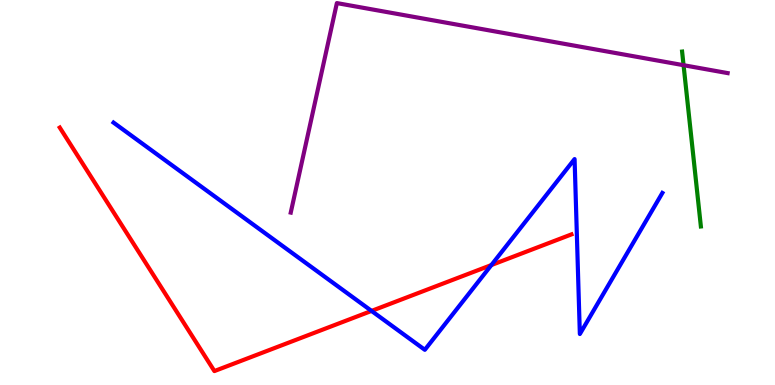[{'lines': ['blue', 'red'], 'intersections': [{'x': 4.79, 'y': 1.92}, {'x': 6.34, 'y': 3.12}]}, {'lines': ['green', 'red'], 'intersections': []}, {'lines': ['purple', 'red'], 'intersections': []}, {'lines': ['blue', 'green'], 'intersections': []}, {'lines': ['blue', 'purple'], 'intersections': []}, {'lines': ['green', 'purple'], 'intersections': [{'x': 8.82, 'y': 8.31}]}]